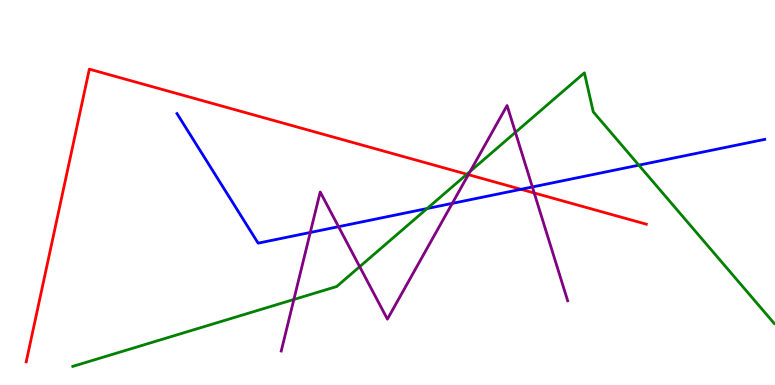[{'lines': ['blue', 'red'], 'intersections': [{'x': 6.72, 'y': 5.08}]}, {'lines': ['green', 'red'], 'intersections': [{'x': 6.02, 'y': 5.47}]}, {'lines': ['purple', 'red'], 'intersections': [{'x': 6.04, 'y': 5.46}, {'x': 6.89, 'y': 4.99}]}, {'lines': ['blue', 'green'], 'intersections': [{'x': 5.51, 'y': 4.58}, {'x': 8.24, 'y': 5.71}]}, {'lines': ['blue', 'purple'], 'intersections': [{'x': 4.0, 'y': 3.96}, {'x': 4.37, 'y': 4.11}, {'x': 5.84, 'y': 4.72}, {'x': 6.87, 'y': 5.14}]}, {'lines': ['green', 'purple'], 'intersections': [{'x': 3.79, 'y': 2.22}, {'x': 4.64, 'y': 3.07}, {'x': 6.07, 'y': 5.55}, {'x': 6.65, 'y': 6.56}]}]